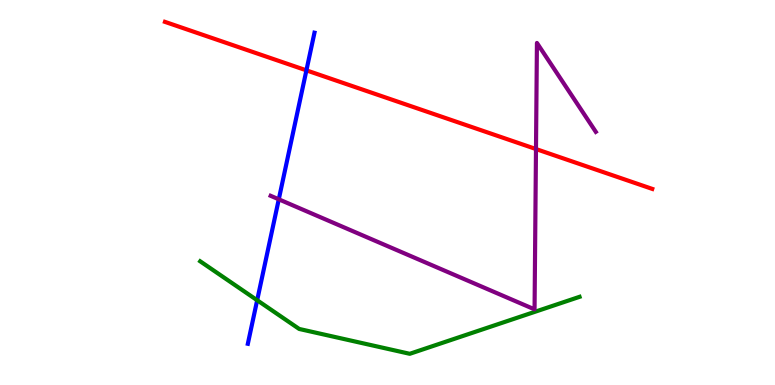[{'lines': ['blue', 'red'], 'intersections': [{'x': 3.95, 'y': 8.17}]}, {'lines': ['green', 'red'], 'intersections': []}, {'lines': ['purple', 'red'], 'intersections': [{'x': 6.92, 'y': 6.13}]}, {'lines': ['blue', 'green'], 'intersections': [{'x': 3.32, 'y': 2.2}]}, {'lines': ['blue', 'purple'], 'intersections': [{'x': 3.6, 'y': 4.82}]}, {'lines': ['green', 'purple'], 'intersections': []}]